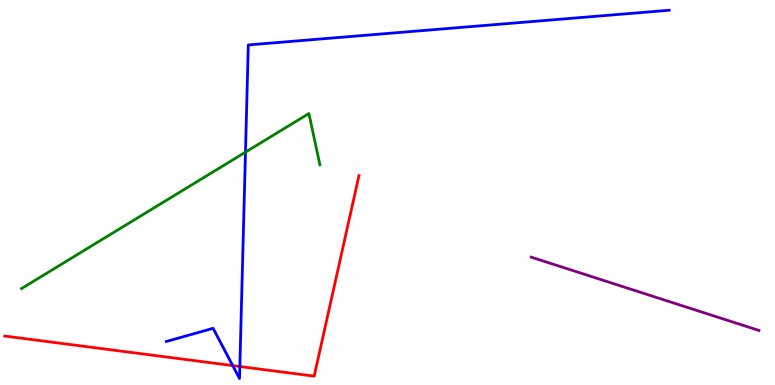[{'lines': ['blue', 'red'], 'intersections': [{'x': 3.0, 'y': 0.504}, {'x': 3.09, 'y': 0.48}]}, {'lines': ['green', 'red'], 'intersections': []}, {'lines': ['purple', 'red'], 'intersections': []}, {'lines': ['blue', 'green'], 'intersections': [{'x': 3.17, 'y': 6.05}]}, {'lines': ['blue', 'purple'], 'intersections': []}, {'lines': ['green', 'purple'], 'intersections': []}]